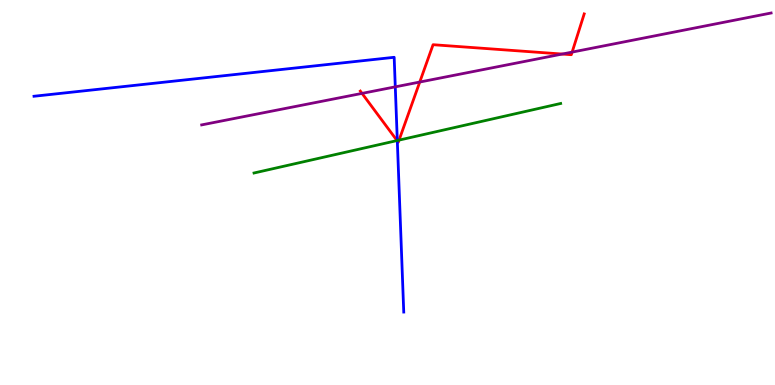[{'lines': ['blue', 'red'], 'intersections': [{'x': 5.13, 'y': 6.34}]}, {'lines': ['green', 'red'], 'intersections': [{'x': 5.12, 'y': 6.35}, {'x': 5.15, 'y': 6.36}]}, {'lines': ['purple', 'red'], 'intersections': [{'x': 4.67, 'y': 7.57}, {'x': 5.42, 'y': 7.87}, {'x': 7.25, 'y': 8.6}, {'x': 7.38, 'y': 8.65}]}, {'lines': ['blue', 'green'], 'intersections': [{'x': 5.13, 'y': 6.35}]}, {'lines': ['blue', 'purple'], 'intersections': [{'x': 5.1, 'y': 7.74}]}, {'lines': ['green', 'purple'], 'intersections': []}]